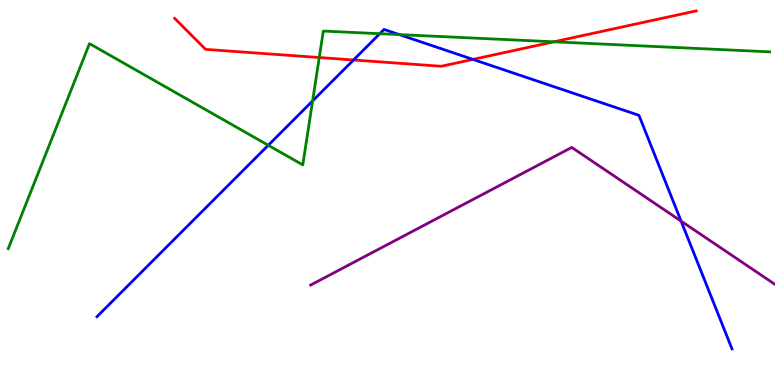[{'lines': ['blue', 'red'], 'intersections': [{'x': 4.56, 'y': 8.44}, {'x': 6.1, 'y': 8.46}]}, {'lines': ['green', 'red'], 'intersections': [{'x': 4.12, 'y': 8.51}, {'x': 7.15, 'y': 8.91}]}, {'lines': ['purple', 'red'], 'intersections': []}, {'lines': ['blue', 'green'], 'intersections': [{'x': 3.46, 'y': 6.23}, {'x': 4.03, 'y': 7.38}, {'x': 4.9, 'y': 9.12}, {'x': 5.15, 'y': 9.1}]}, {'lines': ['blue', 'purple'], 'intersections': [{'x': 8.79, 'y': 4.26}]}, {'lines': ['green', 'purple'], 'intersections': []}]